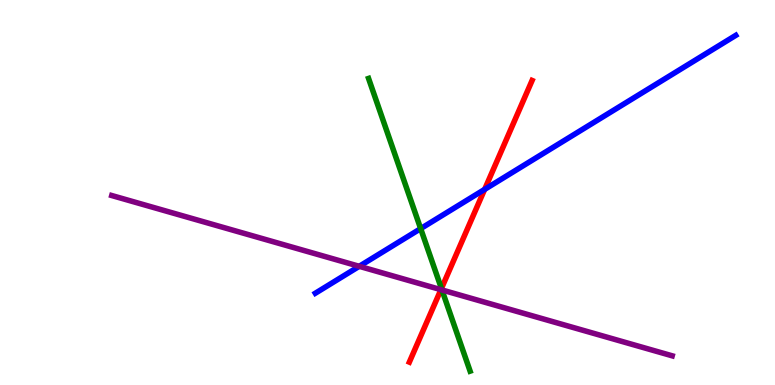[{'lines': ['blue', 'red'], 'intersections': [{'x': 6.25, 'y': 5.08}]}, {'lines': ['green', 'red'], 'intersections': [{'x': 5.7, 'y': 2.51}]}, {'lines': ['purple', 'red'], 'intersections': [{'x': 5.69, 'y': 2.48}]}, {'lines': ['blue', 'green'], 'intersections': [{'x': 5.43, 'y': 4.06}]}, {'lines': ['blue', 'purple'], 'intersections': [{'x': 4.64, 'y': 3.08}]}, {'lines': ['green', 'purple'], 'intersections': [{'x': 5.7, 'y': 2.47}]}]